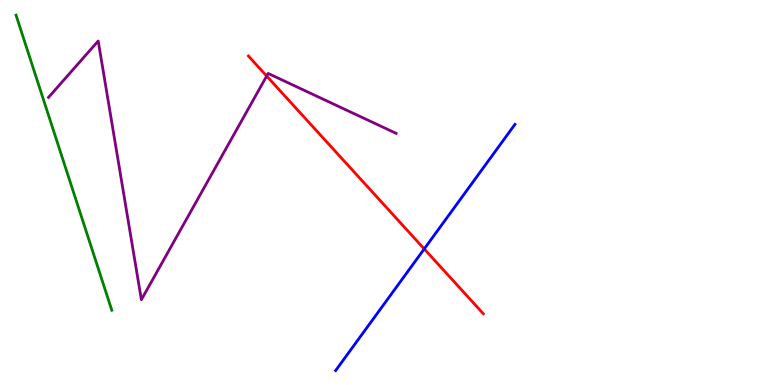[{'lines': ['blue', 'red'], 'intersections': [{'x': 5.47, 'y': 3.53}]}, {'lines': ['green', 'red'], 'intersections': []}, {'lines': ['purple', 'red'], 'intersections': [{'x': 3.44, 'y': 8.03}]}, {'lines': ['blue', 'green'], 'intersections': []}, {'lines': ['blue', 'purple'], 'intersections': []}, {'lines': ['green', 'purple'], 'intersections': []}]